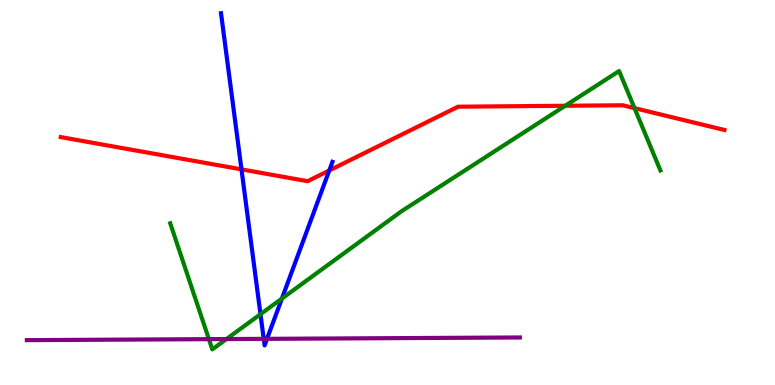[{'lines': ['blue', 'red'], 'intersections': [{'x': 3.12, 'y': 5.6}, {'x': 4.25, 'y': 5.57}]}, {'lines': ['green', 'red'], 'intersections': [{'x': 7.29, 'y': 7.25}, {'x': 8.19, 'y': 7.19}]}, {'lines': ['purple', 'red'], 'intersections': []}, {'lines': ['blue', 'green'], 'intersections': [{'x': 3.36, 'y': 1.84}, {'x': 3.64, 'y': 2.24}]}, {'lines': ['blue', 'purple'], 'intersections': [{'x': 3.4, 'y': 1.2}, {'x': 3.45, 'y': 1.2}]}, {'lines': ['green', 'purple'], 'intersections': [{'x': 2.7, 'y': 1.19}, {'x': 2.92, 'y': 1.19}]}]